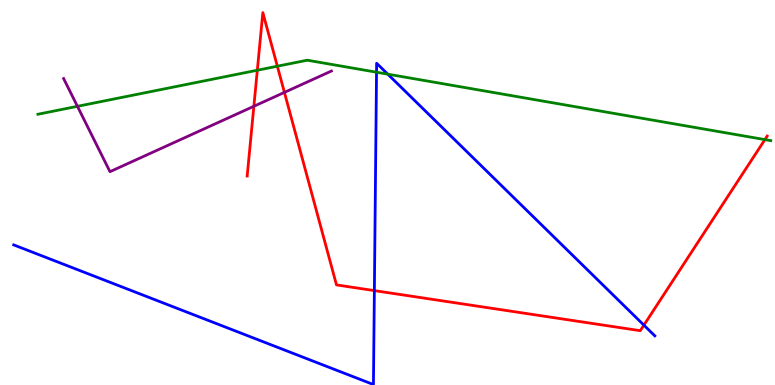[{'lines': ['blue', 'red'], 'intersections': [{'x': 4.83, 'y': 2.45}, {'x': 8.31, 'y': 1.56}]}, {'lines': ['green', 'red'], 'intersections': [{'x': 3.32, 'y': 8.18}, {'x': 3.58, 'y': 8.28}, {'x': 9.87, 'y': 6.37}]}, {'lines': ['purple', 'red'], 'intersections': [{'x': 3.28, 'y': 7.24}, {'x': 3.67, 'y': 7.6}]}, {'lines': ['blue', 'green'], 'intersections': [{'x': 4.86, 'y': 8.12}, {'x': 5.0, 'y': 8.07}]}, {'lines': ['blue', 'purple'], 'intersections': []}, {'lines': ['green', 'purple'], 'intersections': [{'x': 0.999, 'y': 7.24}]}]